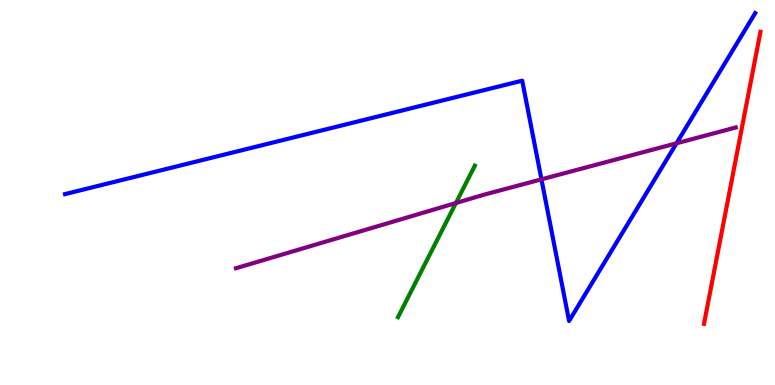[{'lines': ['blue', 'red'], 'intersections': []}, {'lines': ['green', 'red'], 'intersections': []}, {'lines': ['purple', 'red'], 'intersections': []}, {'lines': ['blue', 'green'], 'intersections': []}, {'lines': ['blue', 'purple'], 'intersections': [{'x': 6.99, 'y': 5.34}, {'x': 8.73, 'y': 6.28}]}, {'lines': ['green', 'purple'], 'intersections': [{'x': 5.88, 'y': 4.73}]}]